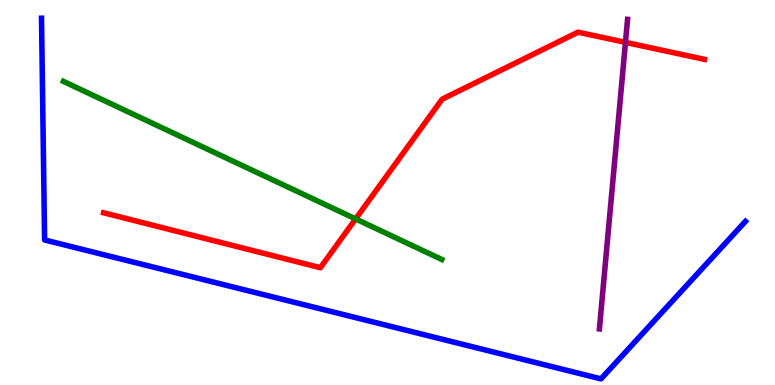[{'lines': ['blue', 'red'], 'intersections': []}, {'lines': ['green', 'red'], 'intersections': [{'x': 4.59, 'y': 4.31}]}, {'lines': ['purple', 'red'], 'intersections': [{'x': 8.07, 'y': 8.9}]}, {'lines': ['blue', 'green'], 'intersections': []}, {'lines': ['blue', 'purple'], 'intersections': []}, {'lines': ['green', 'purple'], 'intersections': []}]